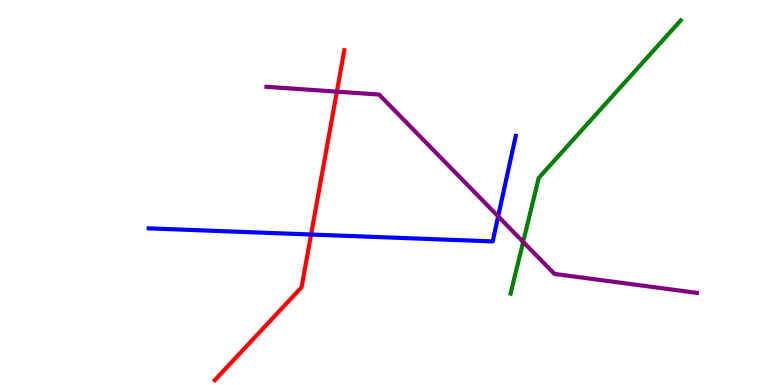[{'lines': ['blue', 'red'], 'intersections': [{'x': 4.01, 'y': 3.91}]}, {'lines': ['green', 'red'], 'intersections': []}, {'lines': ['purple', 'red'], 'intersections': [{'x': 4.35, 'y': 7.62}]}, {'lines': ['blue', 'green'], 'intersections': []}, {'lines': ['blue', 'purple'], 'intersections': [{'x': 6.43, 'y': 4.38}]}, {'lines': ['green', 'purple'], 'intersections': [{'x': 6.75, 'y': 3.72}]}]